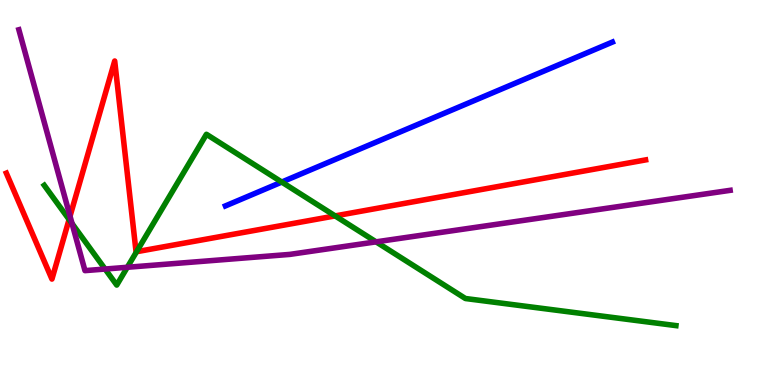[{'lines': ['blue', 'red'], 'intersections': []}, {'lines': ['green', 'red'], 'intersections': [{'x': 0.891, 'y': 4.3}, {'x': 1.76, 'y': 3.46}, {'x': 4.32, 'y': 4.39}]}, {'lines': ['purple', 'red'], 'intersections': [{'x': 0.904, 'y': 4.38}]}, {'lines': ['blue', 'green'], 'intersections': [{'x': 3.64, 'y': 5.27}]}, {'lines': ['blue', 'purple'], 'intersections': []}, {'lines': ['green', 'purple'], 'intersections': [{'x': 0.93, 'y': 4.19}, {'x': 1.36, 'y': 3.01}, {'x': 1.64, 'y': 3.06}, {'x': 4.85, 'y': 3.72}]}]